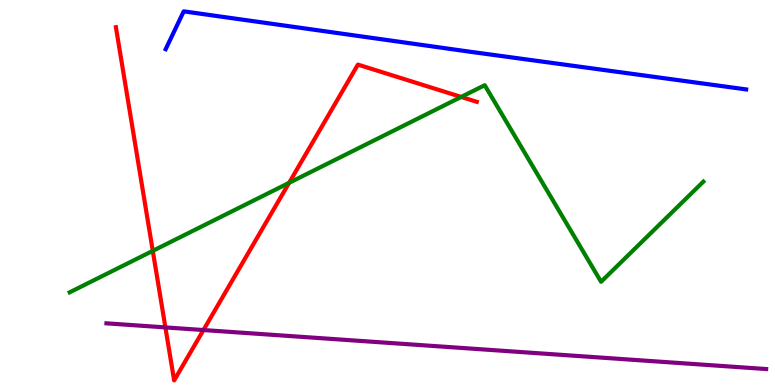[{'lines': ['blue', 'red'], 'intersections': []}, {'lines': ['green', 'red'], 'intersections': [{'x': 1.97, 'y': 3.48}, {'x': 3.73, 'y': 5.25}, {'x': 5.95, 'y': 7.48}]}, {'lines': ['purple', 'red'], 'intersections': [{'x': 2.13, 'y': 1.5}, {'x': 2.63, 'y': 1.43}]}, {'lines': ['blue', 'green'], 'intersections': []}, {'lines': ['blue', 'purple'], 'intersections': []}, {'lines': ['green', 'purple'], 'intersections': []}]